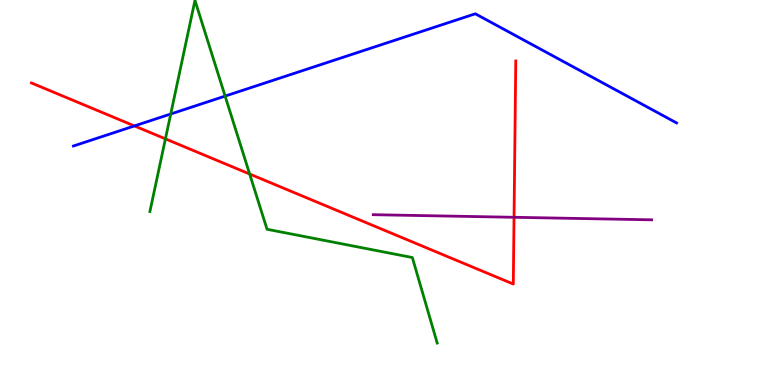[{'lines': ['blue', 'red'], 'intersections': [{'x': 1.73, 'y': 6.73}]}, {'lines': ['green', 'red'], 'intersections': [{'x': 2.13, 'y': 6.39}, {'x': 3.22, 'y': 5.48}]}, {'lines': ['purple', 'red'], 'intersections': [{'x': 6.63, 'y': 4.36}]}, {'lines': ['blue', 'green'], 'intersections': [{'x': 2.2, 'y': 7.04}, {'x': 2.9, 'y': 7.5}]}, {'lines': ['blue', 'purple'], 'intersections': []}, {'lines': ['green', 'purple'], 'intersections': []}]